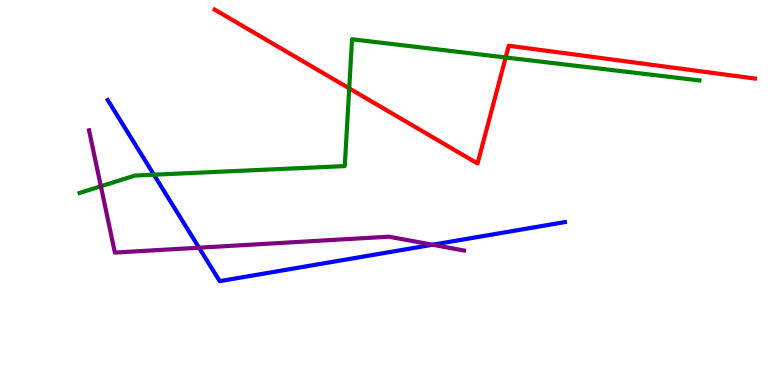[{'lines': ['blue', 'red'], 'intersections': []}, {'lines': ['green', 'red'], 'intersections': [{'x': 4.51, 'y': 7.7}, {'x': 6.52, 'y': 8.51}]}, {'lines': ['purple', 'red'], 'intersections': []}, {'lines': ['blue', 'green'], 'intersections': [{'x': 1.99, 'y': 5.46}]}, {'lines': ['blue', 'purple'], 'intersections': [{'x': 2.57, 'y': 3.57}, {'x': 5.58, 'y': 3.64}]}, {'lines': ['green', 'purple'], 'intersections': [{'x': 1.3, 'y': 5.16}]}]